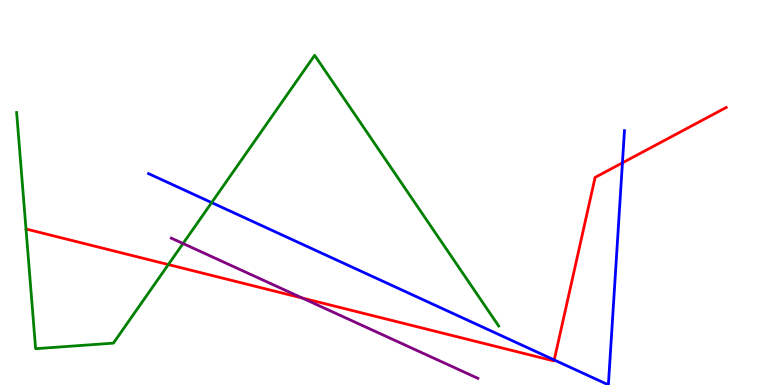[{'lines': ['blue', 'red'], 'intersections': [{'x': 7.15, 'y': 0.651}, {'x': 8.03, 'y': 5.77}]}, {'lines': ['green', 'red'], 'intersections': [{'x': 2.17, 'y': 3.13}]}, {'lines': ['purple', 'red'], 'intersections': [{'x': 3.9, 'y': 2.26}]}, {'lines': ['blue', 'green'], 'intersections': [{'x': 2.73, 'y': 4.74}]}, {'lines': ['blue', 'purple'], 'intersections': []}, {'lines': ['green', 'purple'], 'intersections': [{'x': 2.36, 'y': 3.67}]}]